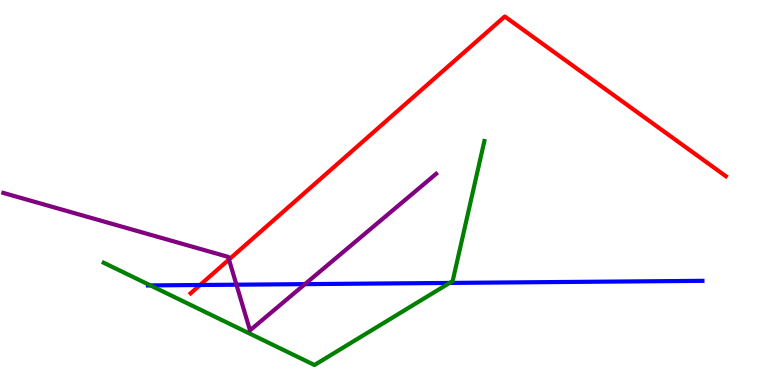[{'lines': ['blue', 'red'], 'intersections': [{'x': 2.58, 'y': 2.6}]}, {'lines': ['green', 'red'], 'intersections': []}, {'lines': ['purple', 'red'], 'intersections': [{'x': 2.95, 'y': 3.26}]}, {'lines': ['blue', 'green'], 'intersections': [{'x': 1.94, 'y': 2.59}, {'x': 5.8, 'y': 2.65}]}, {'lines': ['blue', 'purple'], 'intersections': [{'x': 3.05, 'y': 2.61}, {'x': 3.94, 'y': 2.62}]}, {'lines': ['green', 'purple'], 'intersections': []}]